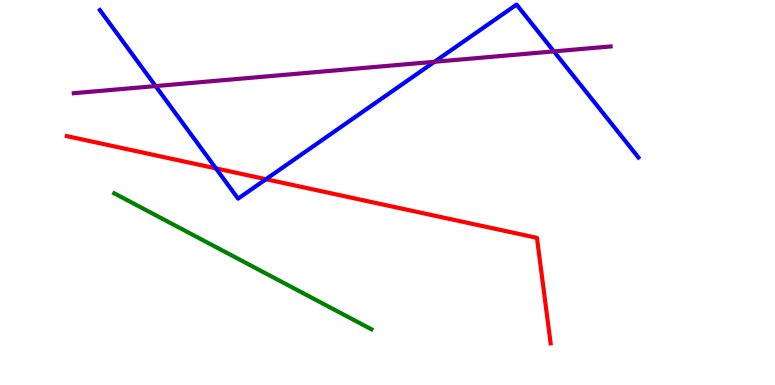[{'lines': ['blue', 'red'], 'intersections': [{'x': 2.79, 'y': 5.63}, {'x': 3.43, 'y': 5.35}]}, {'lines': ['green', 'red'], 'intersections': []}, {'lines': ['purple', 'red'], 'intersections': []}, {'lines': ['blue', 'green'], 'intersections': []}, {'lines': ['blue', 'purple'], 'intersections': [{'x': 2.01, 'y': 7.76}, {'x': 5.61, 'y': 8.4}, {'x': 7.15, 'y': 8.67}]}, {'lines': ['green', 'purple'], 'intersections': []}]